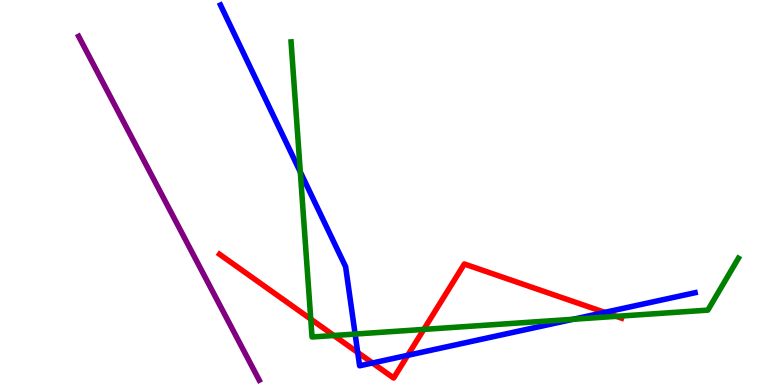[{'lines': ['blue', 'red'], 'intersections': [{'x': 4.62, 'y': 0.845}, {'x': 4.81, 'y': 0.572}, {'x': 5.26, 'y': 0.771}, {'x': 7.8, 'y': 1.89}]}, {'lines': ['green', 'red'], 'intersections': [{'x': 4.01, 'y': 1.71}, {'x': 4.31, 'y': 1.29}, {'x': 5.47, 'y': 1.44}, {'x': 7.95, 'y': 1.78}]}, {'lines': ['purple', 'red'], 'intersections': []}, {'lines': ['blue', 'green'], 'intersections': [{'x': 3.87, 'y': 5.53}, {'x': 4.58, 'y': 1.32}, {'x': 7.4, 'y': 1.71}]}, {'lines': ['blue', 'purple'], 'intersections': []}, {'lines': ['green', 'purple'], 'intersections': []}]